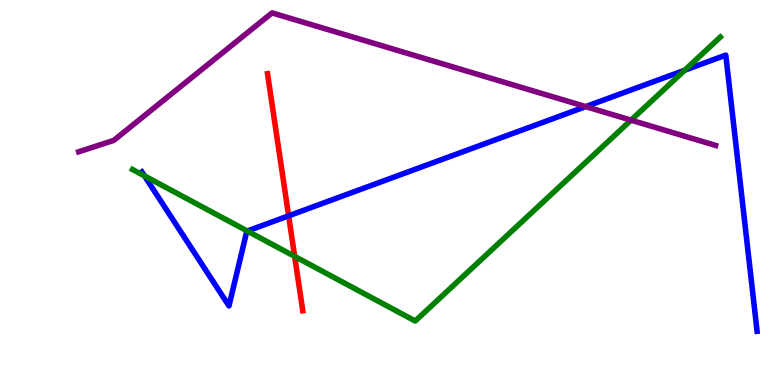[{'lines': ['blue', 'red'], 'intersections': [{'x': 3.72, 'y': 4.39}]}, {'lines': ['green', 'red'], 'intersections': [{'x': 3.8, 'y': 3.34}]}, {'lines': ['purple', 'red'], 'intersections': []}, {'lines': ['blue', 'green'], 'intersections': [{'x': 1.86, 'y': 5.43}, {'x': 3.19, 'y': 4.0}, {'x': 8.83, 'y': 8.18}]}, {'lines': ['blue', 'purple'], 'intersections': [{'x': 7.56, 'y': 7.23}]}, {'lines': ['green', 'purple'], 'intersections': [{'x': 8.14, 'y': 6.88}]}]